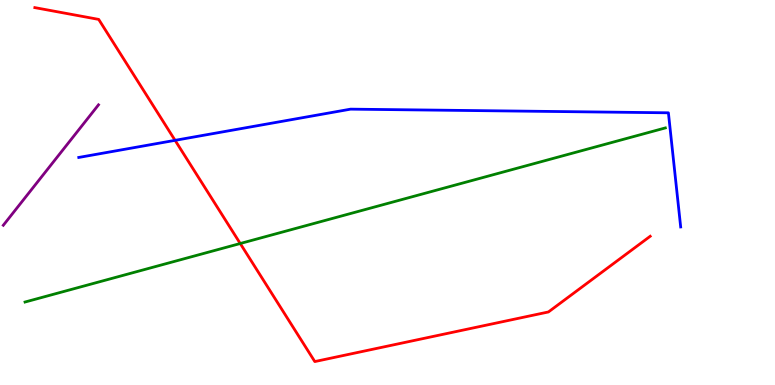[{'lines': ['blue', 'red'], 'intersections': [{'x': 2.26, 'y': 6.35}]}, {'lines': ['green', 'red'], 'intersections': [{'x': 3.1, 'y': 3.68}]}, {'lines': ['purple', 'red'], 'intersections': []}, {'lines': ['blue', 'green'], 'intersections': []}, {'lines': ['blue', 'purple'], 'intersections': []}, {'lines': ['green', 'purple'], 'intersections': []}]